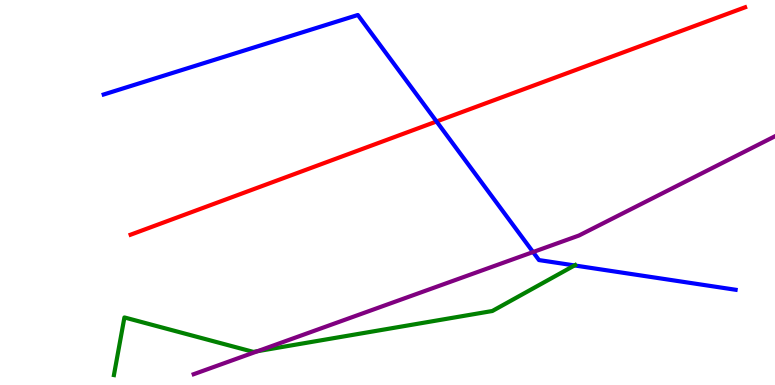[{'lines': ['blue', 'red'], 'intersections': [{'x': 5.63, 'y': 6.84}]}, {'lines': ['green', 'red'], 'intersections': []}, {'lines': ['purple', 'red'], 'intersections': []}, {'lines': ['blue', 'green'], 'intersections': [{'x': 7.41, 'y': 3.11}]}, {'lines': ['blue', 'purple'], 'intersections': [{'x': 6.88, 'y': 3.45}]}, {'lines': ['green', 'purple'], 'intersections': [{'x': 3.33, 'y': 0.879}]}]